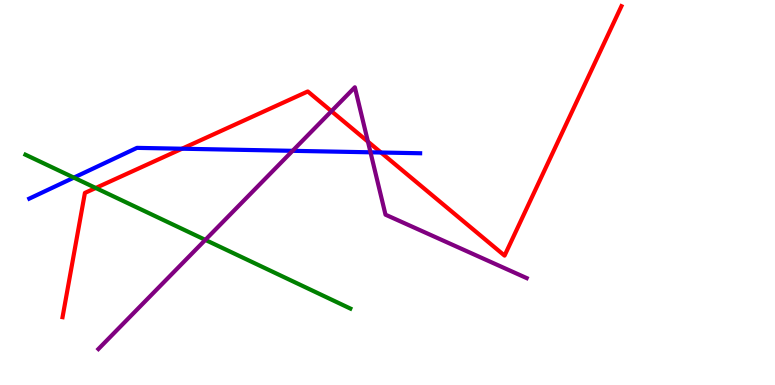[{'lines': ['blue', 'red'], 'intersections': [{'x': 2.35, 'y': 6.14}, {'x': 4.92, 'y': 6.04}]}, {'lines': ['green', 'red'], 'intersections': [{'x': 1.24, 'y': 5.12}]}, {'lines': ['purple', 'red'], 'intersections': [{'x': 4.28, 'y': 7.11}, {'x': 4.75, 'y': 6.32}]}, {'lines': ['blue', 'green'], 'intersections': [{'x': 0.953, 'y': 5.39}]}, {'lines': ['blue', 'purple'], 'intersections': [{'x': 3.78, 'y': 6.08}, {'x': 4.78, 'y': 6.04}]}, {'lines': ['green', 'purple'], 'intersections': [{'x': 2.65, 'y': 3.77}]}]